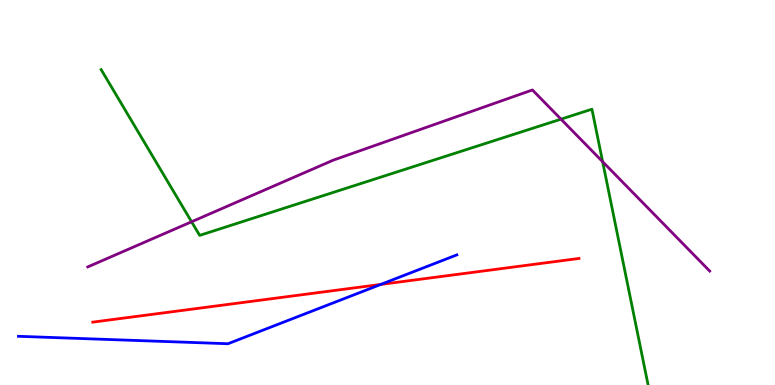[{'lines': ['blue', 'red'], 'intersections': [{'x': 4.91, 'y': 2.61}]}, {'lines': ['green', 'red'], 'intersections': []}, {'lines': ['purple', 'red'], 'intersections': []}, {'lines': ['blue', 'green'], 'intersections': []}, {'lines': ['blue', 'purple'], 'intersections': []}, {'lines': ['green', 'purple'], 'intersections': [{'x': 2.47, 'y': 4.24}, {'x': 7.24, 'y': 6.9}, {'x': 7.78, 'y': 5.8}]}]